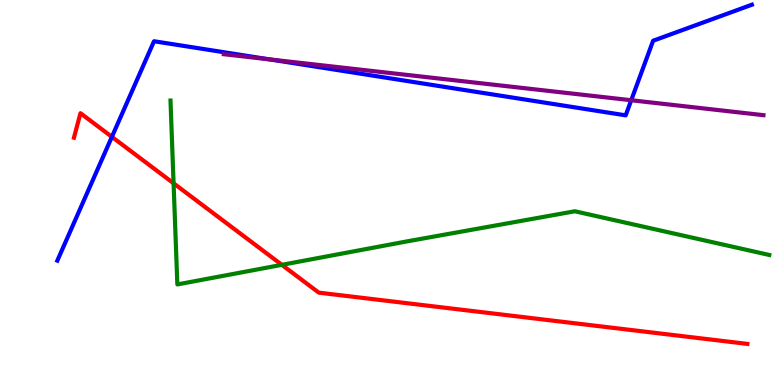[{'lines': ['blue', 'red'], 'intersections': [{'x': 1.44, 'y': 6.45}]}, {'lines': ['green', 'red'], 'intersections': [{'x': 2.24, 'y': 5.24}, {'x': 3.64, 'y': 3.12}]}, {'lines': ['purple', 'red'], 'intersections': []}, {'lines': ['blue', 'green'], 'intersections': []}, {'lines': ['blue', 'purple'], 'intersections': [{'x': 3.48, 'y': 8.46}, {'x': 8.14, 'y': 7.4}]}, {'lines': ['green', 'purple'], 'intersections': []}]